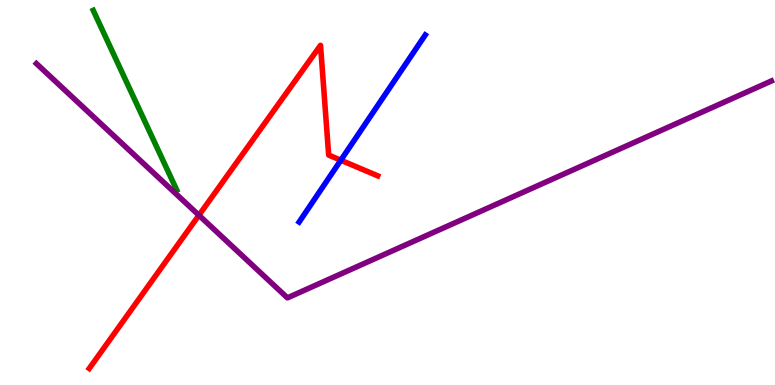[{'lines': ['blue', 'red'], 'intersections': [{'x': 4.4, 'y': 5.84}]}, {'lines': ['green', 'red'], 'intersections': []}, {'lines': ['purple', 'red'], 'intersections': [{'x': 2.57, 'y': 4.41}]}, {'lines': ['blue', 'green'], 'intersections': []}, {'lines': ['blue', 'purple'], 'intersections': []}, {'lines': ['green', 'purple'], 'intersections': []}]